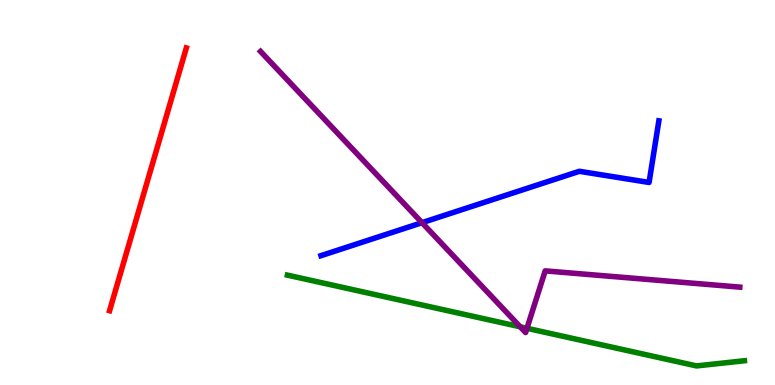[{'lines': ['blue', 'red'], 'intersections': []}, {'lines': ['green', 'red'], 'intersections': []}, {'lines': ['purple', 'red'], 'intersections': []}, {'lines': ['blue', 'green'], 'intersections': []}, {'lines': ['blue', 'purple'], 'intersections': [{'x': 5.45, 'y': 4.22}]}, {'lines': ['green', 'purple'], 'intersections': [{'x': 6.71, 'y': 1.51}, {'x': 6.8, 'y': 1.47}]}]